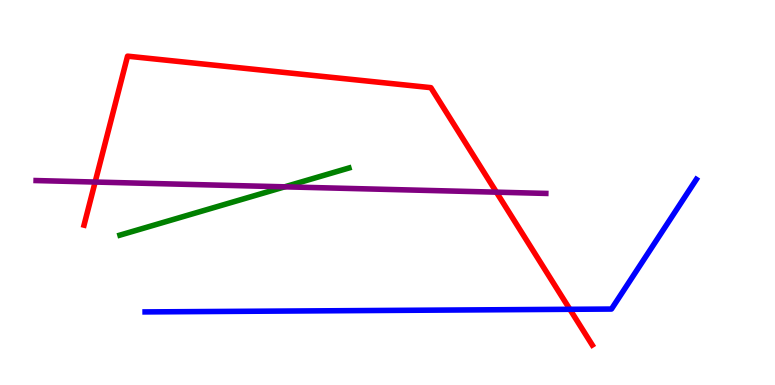[{'lines': ['blue', 'red'], 'intersections': [{'x': 7.35, 'y': 1.97}]}, {'lines': ['green', 'red'], 'intersections': []}, {'lines': ['purple', 'red'], 'intersections': [{'x': 1.23, 'y': 5.27}, {'x': 6.41, 'y': 5.01}]}, {'lines': ['blue', 'green'], 'intersections': []}, {'lines': ['blue', 'purple'], 'intersections': []}, {'lines': ['green', 'purple'], 'intersections': [{'x': 3.67, 'y': 5.15}]}]